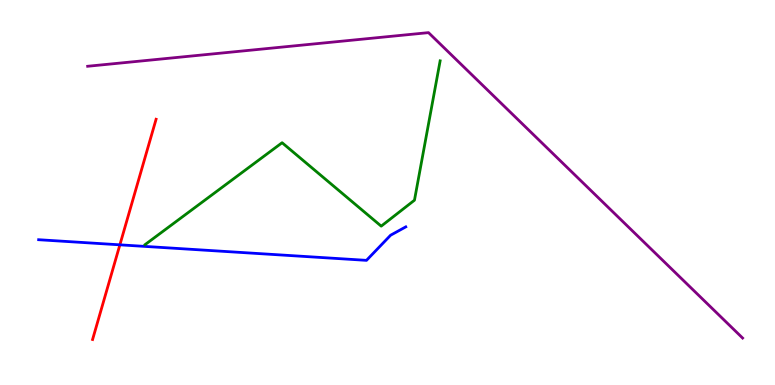[{'lines': ['blue', 'red'], 'intersections': [{'x': 1.55, 'y': 3.64}]}, {'lines': ['green', 'red'], 'intersections': []}, {'lines': ['purple', 'red'], 'intersections': []}, {'lines': ['blue', 'green'], 'intersections': []}, {'lines': ['blue', 'purple'], 'intersections': []}, {'lines': ['green', 'purple'], 'intersections': []}]